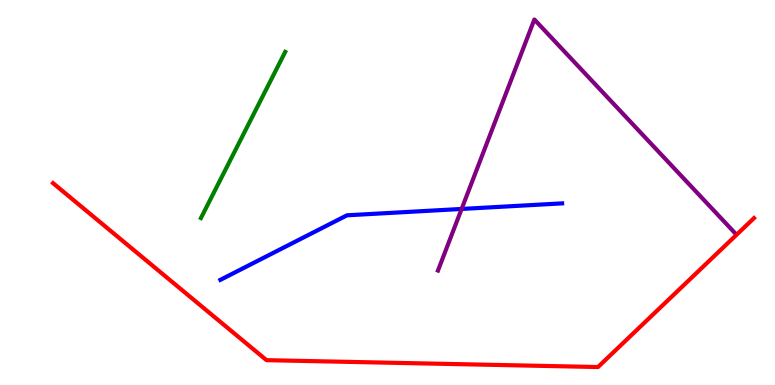[{'lines': ['blue', 'red'], 'intersections': []}, {'lines': ['green', 'red'], 'intersections': []}, {'lines': ['purple', 'red'], 'intersections': []}, {'lines': ['blue', 'green'], 'intersections': []}, {'lines': ['blue', 'purple'], 'intersections': [{'x': 5.96, 'y': 4.57}]}, {'lines': ['green', 'purple'], 'intersections': []}]